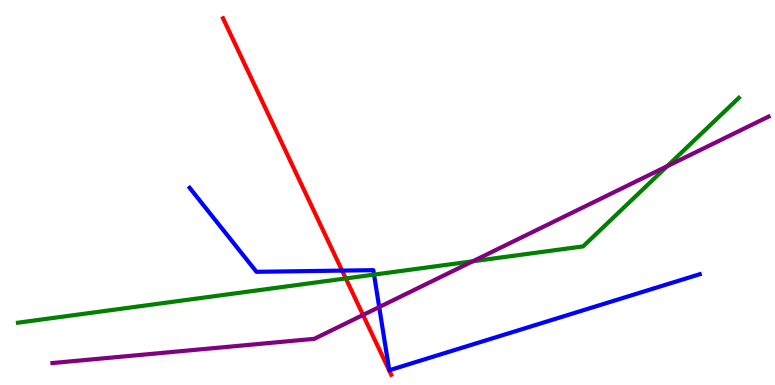[{'lines': ['blue', 'red'], 'intersections': [{'x': 4.41, 'y': 2.97}]}, {'lines': ['green', 'red'], 'intersections': [{'x': 4.46, 'y': 2.77}]}, {'lines': ['purple', 'red'], 'intersections': [{'x': 4.68, 'y': 1.82}]}, {'lines': ['blue', 'green'], 'intersections': [{'x': 4.83, 'y': 2.87}]}, {'lines': ['blue', 'purple'], 'intersections': [{'x': 4.89, 'y': 2.02}]}, {'lines': ['green', 'purple'], 'intersections': [{'x': 6.1, 'y': 3.21}, {'x': 8.61, 'y': 5.68}]}]